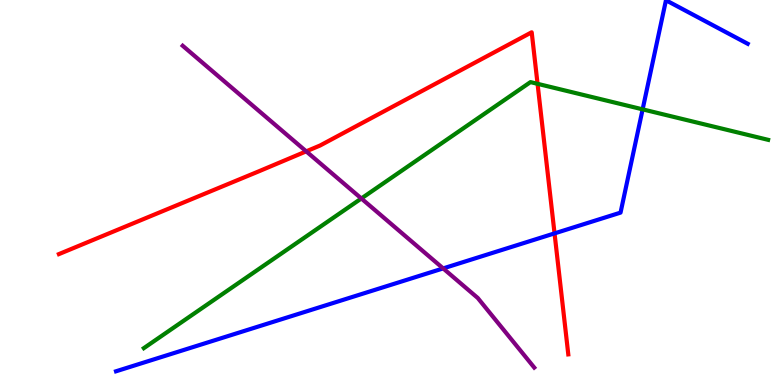[{'lines': ['blue', 'red'], 'intersections': [{'x': 7.16, 'y': 3.94}]}, {'lines': ['green', 'red'], 'intersections': [{'x': 6.94, 'y': 7.82}]}, {'lines': ['purple', 'red'], 'intersections': [{'x': 3.95, 'y': 6.07}]}, {'lines': ['blue', 'green'], 'intersections': [{'x': 8.29, 'y': 7.16}]}, {'lines': ['blue', 'purple'], 'intersections': [{'x': 5.72, 'y': 3.03}]}, {'lines': ['green', 'purple'], 'intersections': [{'x': 4.66, 'y': 4.84}]}]